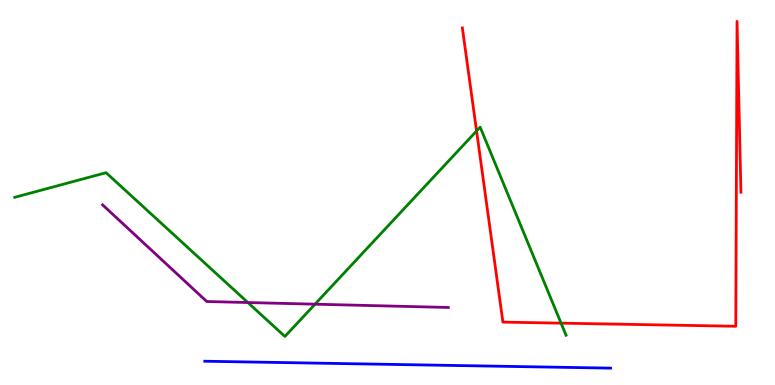[{'lines': ['blue', 'red'], 'intersections': []}, {'lines': ['green', 'red'], 'intersections': [{'x': 6.15, 'y': 6.6}, {'x': 7.24, 'y': 1.61}]}, {'lines': ['purple', 'red'], 'intersections': []}, {'lines': ['blue', 'green'], 'intersections': []}, {'lines': ['blue', 'purple'], 'intersections': []}, {'lines': ['green', 'purple'], 'intersections': [{'x': 3.2, 'y': 2.14}, {'x': 4.06, 'y': 2.1}]}]